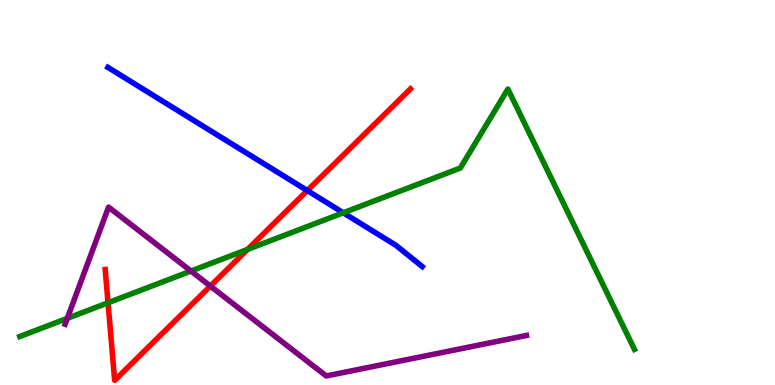[{'lines': ['blue', 'red'], 'intersections': [{'x': 3.97, 'y': 5.05}]}, {'lines': ['green', 'red'], 'intersections': [{'x': 1.39, 'y': 2.14}, {'x': 3.19, 'y': 3.52}]}, {'lines': ['purple', 'red'], 'intersections': [{'x': 2.71, 'y': 2.57}]}, {'lines': ['blue', 'green'], 'intersections': [{'x': 4.43, 'y': 4.47}]}, {'lines': ['blue', 'purple'], 'intersections': []}, {'lines': ['green', 'purple'], 'intersections': [{'x': 0.868, 'y': 1.73}, {'x': 2.46, 'y': 2.96}]}]